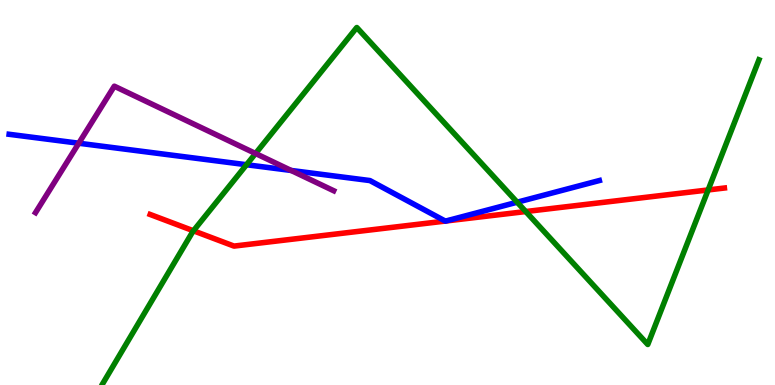[{'lines': ['blue', 'red'], 'intersections': [{'x': 5.75, 'y': 4.26}, {'x': 5.75, 'y': 4.26}]}, {'lines': ['green', 'red'], 'intersections': [{'x': 2.5, 'y': 4.01}, {'x': 6.78, 'y': 4.51}, {'x': 9.14, 'y': 5.07}]}, {'lines': ['purple', 'red'], 'intersections': []}, {'lines': ['blue', 'green'], 'intersections': [{'x': 3.18, 'y': 5.72}, {'x': 6.67, 'y': 4.75}]}, {'lines': ['blue', 'purple'], 'intersections': [{'x': 1.02, 'y': 6.28}, {'x': 3.76, 'y': 5.57}]}, {'lines': ['green', 'purple'], 'intersections': [{'x': 3.3, 'y': 6.01}]}]